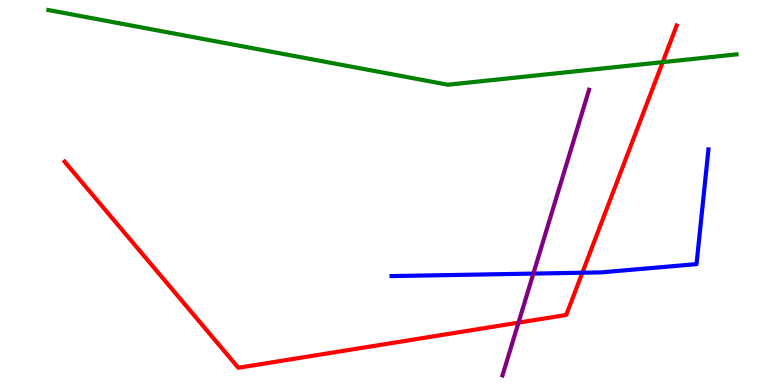[{'lines': ['blue', 'red'], 'intersections': [{'x': 7.51, 'y': 2.92}]}, {'lines': ['green', 'red'], 'intersections': [{'x': 8.55, 'y': 8.39}]}, {'lines': ['purple', 'red'], 'intersections': [{'x': 6.69, 'y': 1.62}]}, {'lines': ['blue', 'green'], 'intersections': []}, {'lines': ['blue', 'purple'], 'intersections': [{'x': 6.88, 'y': 2.89}]}, {'lines': ['green', 'purple'], 'intersections': []}]